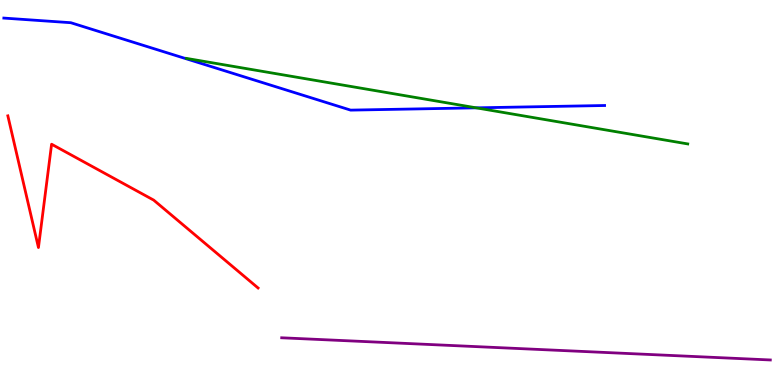[{'lines': ['blue', 'red'], 'intersections': []}, {'lines': ['green', 'red'], 'intersections': []}, {'lines': ['purple', 'red'], 'intersections': []}, {'lines': ['blue', 'green'], 'intersections': [{'x': 6.15, 'y': 7.2}]}, {'lines': ['blue', 'purple'], 'intersections': []}, {'lines': ['green', 'purple'], 'intersections': []}]